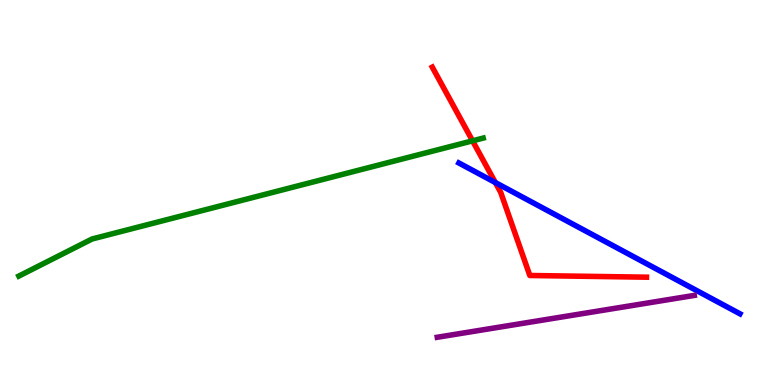[{'lines': ['blue', 'red'], 'intersections': [{'x': 6.39, 'y': 5.26}]}, {'lines': ['green', 'red'], 'intersections': [{'x': 6.1, 'y': 6.34}]}, {'lines': ['purple', 'red'], 'intersections': []}, {'lines': ['blue', 'green'], 'intersections': []}, {'lines': ['blue', 'purple'], 'intersections': []}, {'lines': ['green', 'purple'], 'intersections': []}]